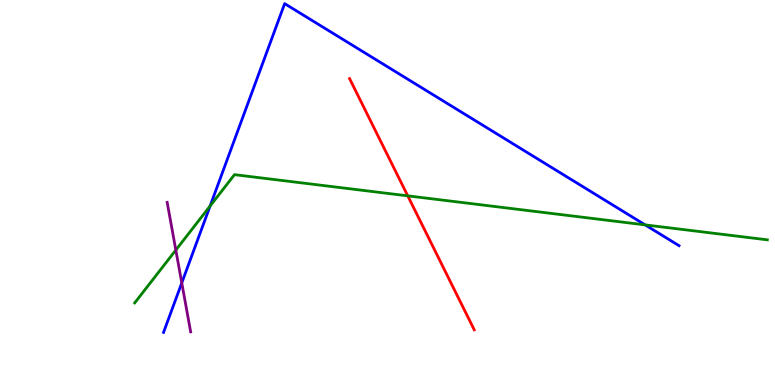[{'lines': ['blue', 'red'], 'intersections': []}, {'lines': ['green', 'red'], 'intersections': [{'x': 5.26, 'y': 4.91}]}, {'lines': ['purple', 'red'], 'intersections': []}, {'lines': ['blue', 'green'], 'intersections': [{'x': 2.71, 'y': 4.65}, {'x': 8.32, 'y': 4.16}]}, {'lines': ['blue', 'purple'], 'intersections': [{'x': 2.35, 'y': 2.65}]}, {'lines': ['green', 'purple'], 'intersections': [{'x': 2.27, 'y': 3.5}]}]